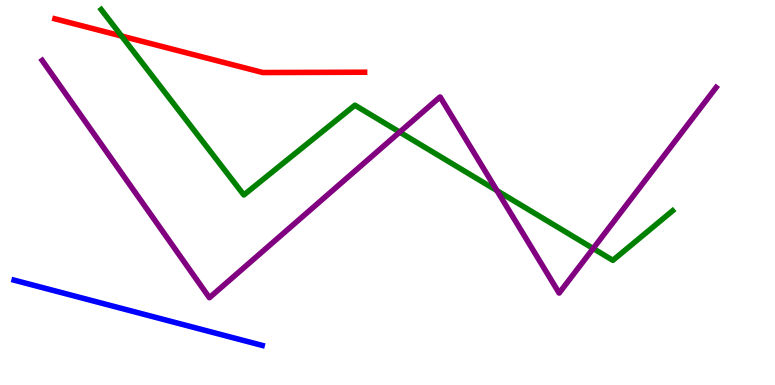[{'lines': ['blue', 'red'], 'intersections': []}, {'lines': ['green', 'red'], 'intersections': [{'x': 1.57, 'y': 9.06}]}, {'lines': ['purple', 'red'], 'intersections': []}, {'lines': ['blue', 'green'], 'intersections': []}, {'lines': ['blue', 'purple'], 'intersections': []}, {'lines': ['green', 'purple'], 'intersections': [{'x': 5.16, 'y': 6.57}, {'x': 6.41, 'y': 5.05}, {'x': 7.65, 'y': 3.55}]}]